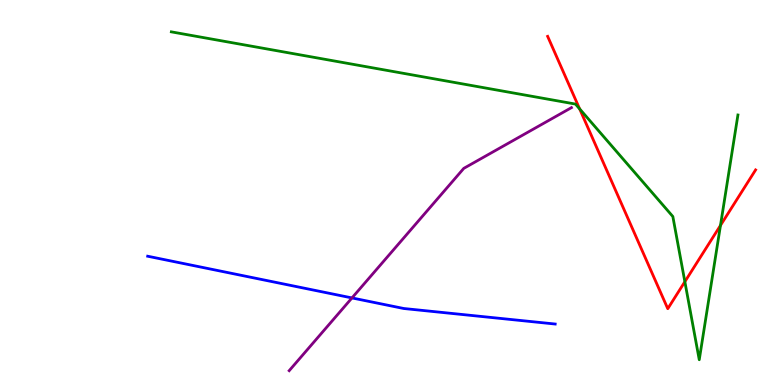[{'lines': ['blue', 'red'], 'intersections': []}, {'lines': ['green', 'red'], 'intersections': [{'x': 7.48, 'y': 7.17}, {'x': 8.84, 'y': 2.68}, {'x': 9.3, 'y': 4.14}]}, {'lines': ['purple', 'red'], 'intersections': []}, {'lines': ['blue', 'green'], 'intersections': []}, {'lines': ['blue', 'purple'], 'intersections': [{'x': 4.54, 'y': 2.26}]}, {'lines': ['green', 'purple'], 'intersections': []}]